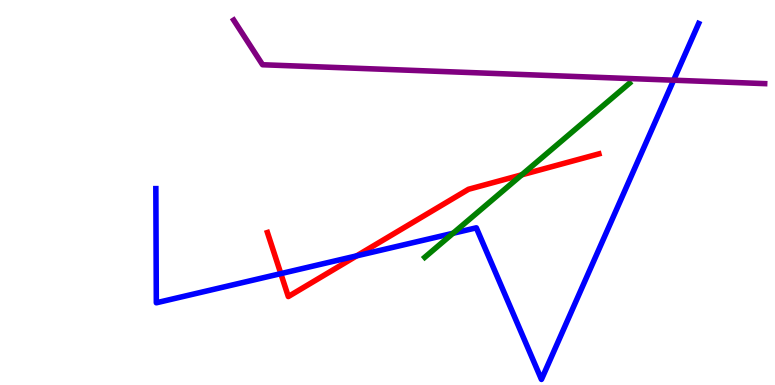[{'lines': ['blue', 'red'], 'intersections': [{'x': 3.62, 'y': 2.89}, {'x': 4.6, 'y': 3.35}]}, {'lines': ['green', 'red'], 'intersections': [{'x': 6.73, 'y': 5.46}]}, {'lines': ['purple', 'red'], 'intersections': []}, {'lines': ['blue', 'green'], 'intersections': [{'x': 5.85, 'y': 3.94}]}, {'lines': ['blue', 'purple'], 'intersections': [{'x': 8.69, 'y': 7.92}]}, {'lines': ['green', 'purple'], 'intersections': []}]